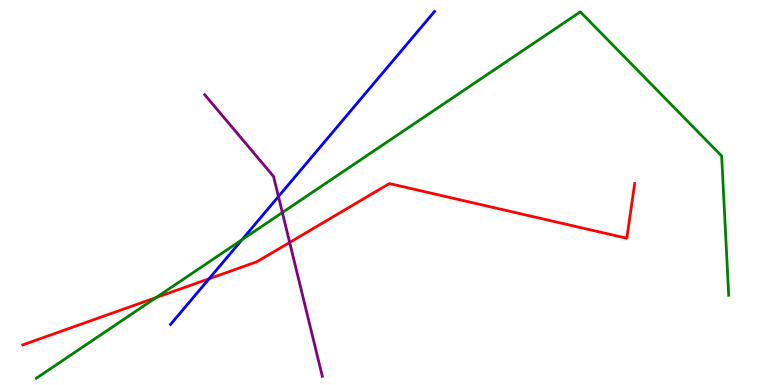[{'lines': ['blue', 'red'], 'intersections': [{'x': 2.7, 'y': 2.76}]}, {'lines': ['green', 'red'], 'intersections': [{'x': 2.02, 'y': 2.27}]}, {'lines': ['purple', 'red'], 'intersections': [{'x': 3.74, 'y': 3.7}]}, {'lines': ['blue', 'green'], 'intersections': [{'x': 3.12, 'y': 3.77}]}, {'lines': ['blue', 'purple'], 'intersections': [{'x': 3.59, 'y': 4.9}]}, {'lines': ['green', 'purple'], 'intersections': [{'x': 3.64, 'y': 4.48}]}]